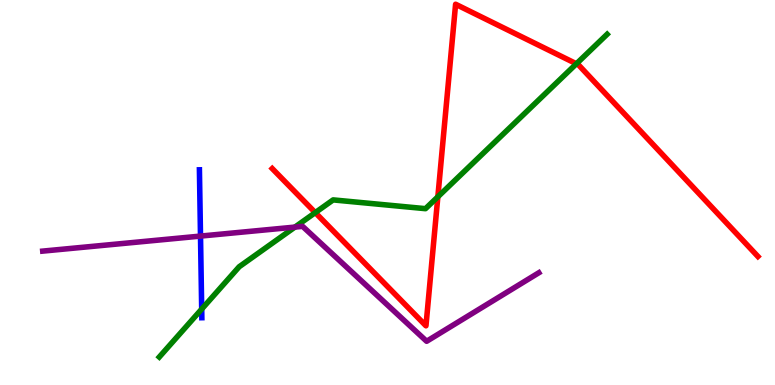[{'lines': ['blue', 'red'], 'intersections': []}, {'lines': ['green', 'red'], 'intersections': [{'x': 4.07, 'y': 4.48}, {'x': 5.65, 'y': 4.89}, {'x': 7.44, 'y': 8.34}]}, {'lines': ['purple', 'red'], 'intersections': []}, {'lines': ['blue', 'green'], 'intersections': [{'x': 2.6, 'y': 1.97}]}, {'lines': ['blue', 'purple'], 'intersections': [{'x': 2.59, 'y': 3.87}]}, {'lines': ['green', 'purple'], 'intersections': [{'x': 3.81, 'y': 4.1}]}]